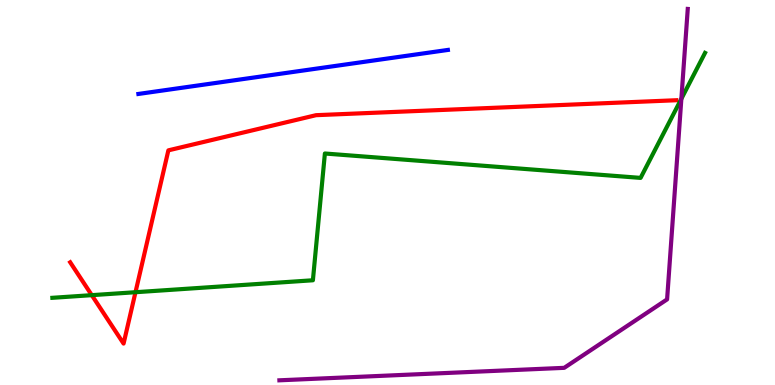[{'lines': ['blue', 'red'], 'intersections': []}, {'lines': ['green', 'red'], 'intersections': [{'x': 1.18, 'y': 2.33}, {'x': 1.75, 'y': 2.41}]}, {'lines': ['purple', 'red'], 'intersections': []}, {'lines': ['blue', 'green'], 'intersections': []}, {'lines': ['blue', 'purple'], 'intersections': []}, {'lines': ['green', 'purple'], 'intersections': [{'x': 8.79, 'y': 7.43}]}]